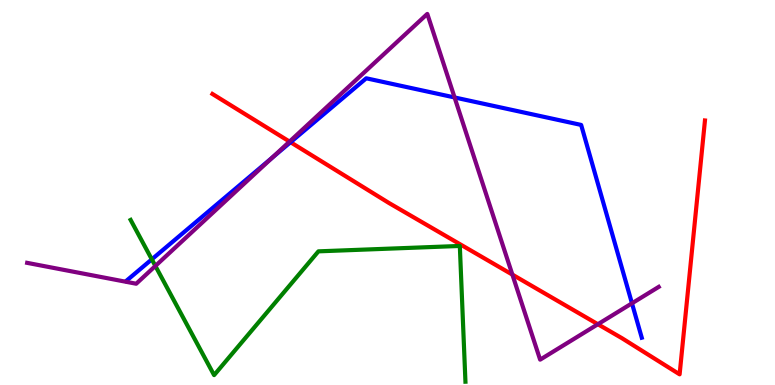[{'lines': ['blue', 'red'], 'intersections': [{'x': 3.75, 'y': 6.31}]}, {'lines': ['green', 'red'], 'intersections': []}, {'lines': ['purple', 'red'], 'intersections': [{'x': 3.74, 'y': 6.32}, {'x': 6.61, 'y': 2.87}, {'x': 7.71, 'y': 1.58}]}, {'lines': ['blue', 'green'], 'intersections': [{'x': 1.96, 'y': 3.26}]}, {'lines': ['blue', 'purple'], 'intersections': [{'x': 3.51, 'y': 5.9}, {'x': 5.87, 'y': 7.47}, {'x': 8.15, 'y': 2.12}]}, {'lines': ['green', 'purple'], 'intersections': [{'x': 2.0, 'y': 3.09}]}]